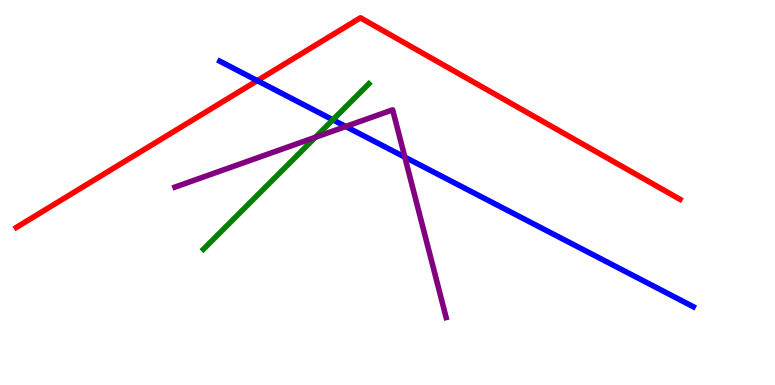[{'lines': ['blue', 'red'], 'intersections': [{'x': 3.32, 'y': 7.91}]}, {'lines': ['green', 'red'], 'intersections': []}, {'lines': ['purple', 'red'], 'intersections': []}, {'lines': ['blue', 'green'], 'intersections': [{'x': 4.29, 'y': 6.89}]}, {'lines': ['blue', 'purple'], 'intersections': [{'x': 4.46, 'y': 6.71}, {'x': 5.22, 'y': 5.92}]}, {'lines': ['green', 'purple'], 'intersections': [{'x': 4.07, 'y': 6.43}]}]